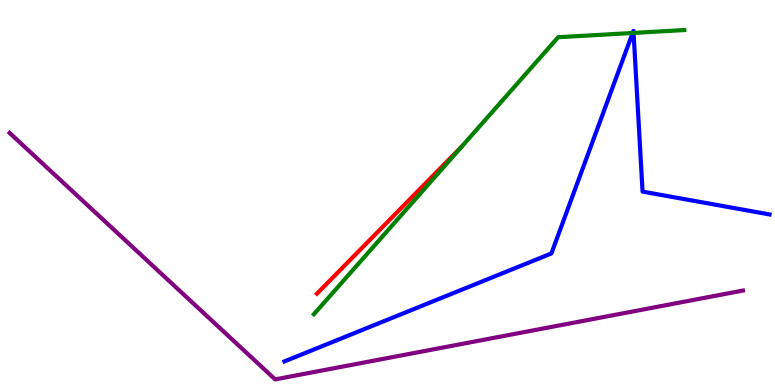[{'lines': ['blue', 'red'], 'intersections': []}, {'lines': ['green', 'red'], 'intersections': []}, {'lines': ['purple', 'red'], 'intersections': []}, {'lines': ['blue', 'green'], 'intersections': [{'x': 8.16, 'y': 9.14}, {'x': 8.18, 'y': 9.14}]}, {'lines': ['blue', 'purple'], 'intersections': []}, {'lines': ['green', 'purple'], 'intersections': []}]